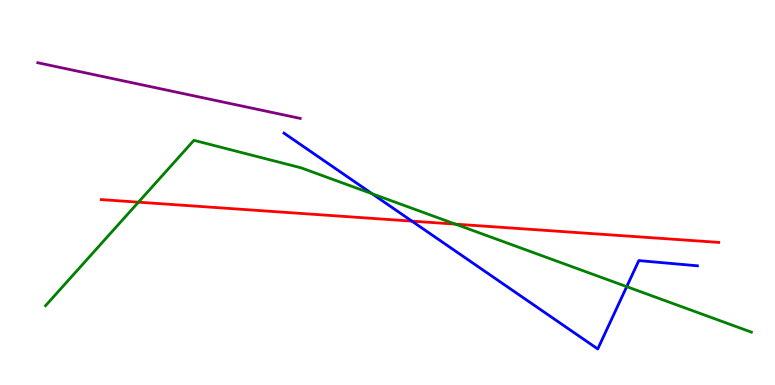[{'lines': ['blue', 'red'], 'intersections': [{'x': 5.31, 'y': 4.26}]}, {'lines': ['green', 'red'], 'intersections': [{'x': 1.79, 'y': 4.75}, {'x': 5.88, 'y': 4.18}]}, {'lines': ['purple', 'red'], 'intersections': []}, {'lines': ['blue', 'green'], 'intersections': [{'x': 4.8, 'y': 4.97}, {'x': 8.09, 'y': 2.55}]}, {'lines': ['blue', 'purple'], 'intersections': []}, {'lines': ['green', 'purple'], 'intersections': []}]